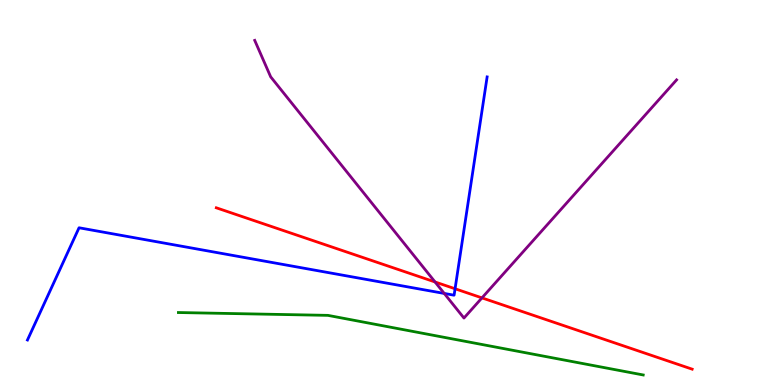[{'lines': ['blue', 'red'], 'intersections': [{'x': 5.87, 'y': 2.5}]}, {'lines': ['green', 'red'], 'intersections': []}, {'lines': ['purple', 'red'], 'intersections': [{'x': 5.61, 'y': 2.68}, {'x': 6.22, 'y': 2.26}]}, {'lines': ['blue', 'green'], 'intersections': []}, {'lines': ['blue', 'purple'], 'intersections': [{'x': 5.73, 'y': 2.38}]}, {'lines': ['green', 'purple'], 'intersections': []}]